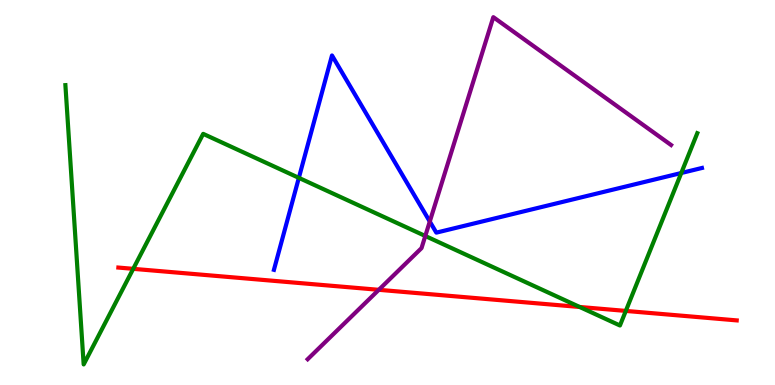[{'lines': ['blue', 'red'], 'intersections': []}, {'lines': ['green', 'red'], 'intersections': [{'x': 1.72, 'y': 3.02}, {'x': 7.48, 'y': 2.03}, {'x': 8.07, 'y': 1.92}]}, {'lines': ['purple', 'red'], 'intersections': [{'x': 4.89, 'y': 2.47}]}, {'lines': ['blue', 'green'], 'intersections': [{'x': 3.86, 'y': 5.38}, {'x': 8.79, 'y': 5.51}]}, {'lines': ['blue', 'purple'], 'intersections': [{'x': 5.55, 'y': 4.25}]}, {'lines': ['green', 'purple'], 'intersections': [{'x': 5.49, 'y': 3.87}]}]